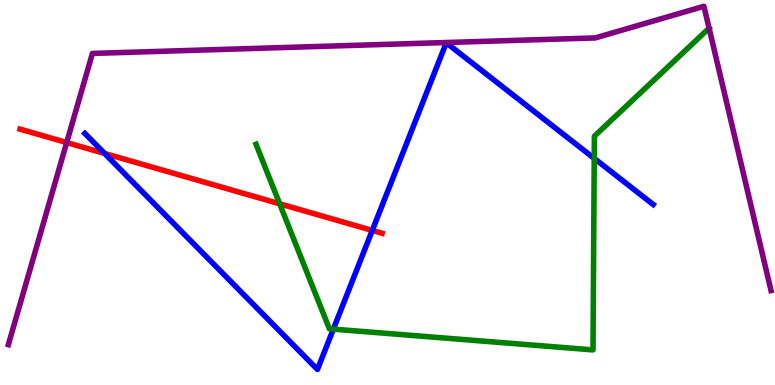[{'lines': ['blue', 'red'], 'intersections': [{'x': 1.35, 'y': 6.01}, {'x': 4.8, 'y': 4.01}]}, {'lines': ['green', 'red'], 'intersections': [{'x': 3.61, 'y': 4.71}]}, {'lines': ['purple', 'red'], 'intersections': [{'x': 0.86, 'y': 6.3}]}, {'lines': ['blue', 'green'], 'intersections': [{'x': 4.3, 'y': 1.45}, {'x': 7.67, 'y': 5.89}]}, {'lines': ['blue', 'purple'], 'intersections': []}, {'lines': ['green', 'purple'], 'intersections': [{'x': 9.15, 'y': 9.27}]}]